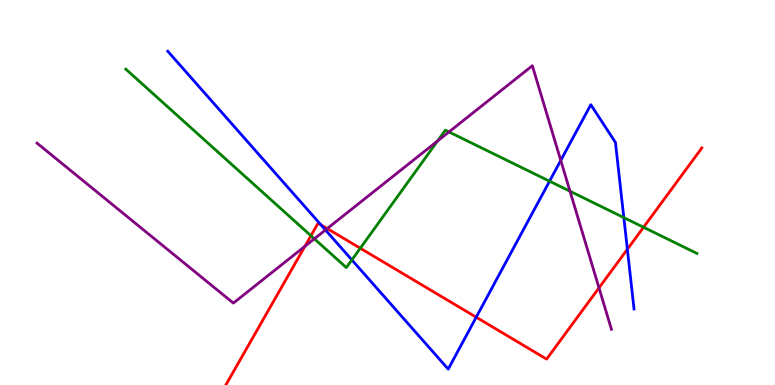[{'lines': ['blue', 'red'], 'intersections': [{'x': 4.14, 'y': 4.16}, {'x': 6.14, 'y': 1.76}, {'x': 8.1, 'y': 3.53}]}, {'lines': ['green', 'red'], 'intersections': [{'x': 4.01, 'y': 3.88}, {'x': 4.65, 'y': 3.55}, {'x': 8.3, 'y': 4.1}]}, {'lines': ['purple', 'red'], 'intersections': [{'x': 3.93, 'y': 3.6}, {'x': 4.22, 'y': 4.06}, {'x': 7.73, 'y': 2.52}]}, {'lines': ['blue', 'green'], 'intersections': [{'x': 4.54, 'y': 3.25}, {'x': 7.09, 'y': 5.29}, {'x': 8.05, 'y': 4.35}]}, {'lines': ['blue', 'purple'], 'intersections': [{'x': 4.2, 'y': 4.03}, {'x': 7.24, 'y': 5.83}]}, {'lines': ['green', 'purple'], 'intersections': [{'x': 4.06, 'y': 3.8}, {'x': 5.65, 'y': 6.34}, {'x': 5.79, 'y': 6.57}, {'x': 7.35, 'y': 5.03}]}]